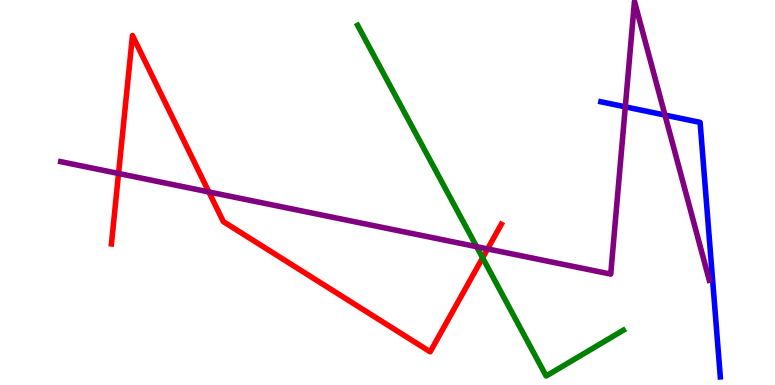[{'lines': ['blue', 'red'], 'intersections': []}, {'lines': ['green', 'red'], 'intersections': [{'x': 6.23, 'y': 3.3}]}, {'lines': ['purple', 'red'], 'intersections': [{'x': 1.53, 'y': 5.49}, {'x': 2.69, 'y': 5.01}, {'x': 6.29, 'y': 3.53}]}, {'lines': ['blue', 'green'], 'intersections': []}, {'lines': ['blue', 'purple'], 'intersections': [{'x': 8.07, 'y': 7.22}, {'x': 8.58, 'y': 7.01}]}, {'lines': ['green', 'purple'], 'intersections': [{'x': 6.15, 'y': 3.59}]}]